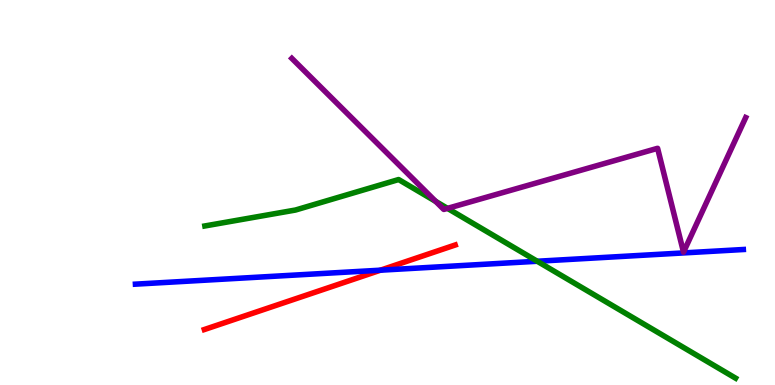[{'lines': ['blue', 'red'], 'intersections': [{'x': 4.91, 'y': 2.98}]}, {'lines': ['green', 'red'], 'intersections': []}, {'lines': ['purple', 'red'], 'intersections': []}, {'lines': ['blue', 'green'], 'intersections': [{'x': 6.93, 'y': 3.21}]}, {'lines': ['blue', 'purple'], 'intersections': []}, {'lines': ['green', 'purple'], 'intersections': [{'x': 5.62, 'y': 4.77}, {'x': 5.77, 'y': 4.59}]}]